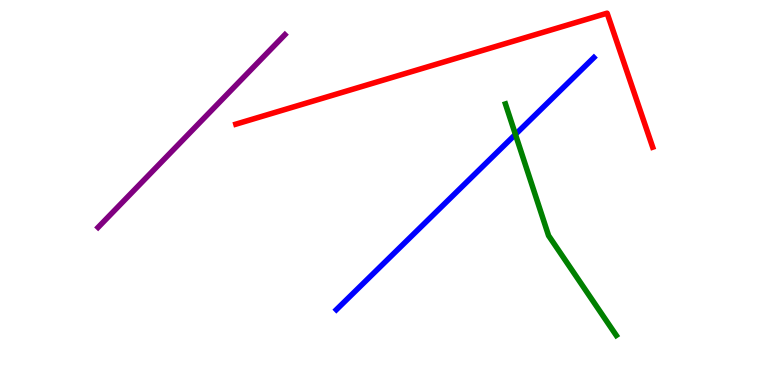[{'lines': ['blue', 'red'], 'intersections': []}, {'lines': ['green', 'red'], 'intersections': []}, {'lines': ['purple', 'red'], 'intersections': []}, {'lines': ['blue', 'green'], 'intersections': [{'x': 6.65, 'y': 6.51}]}, {'lines': ['blue', 'purple'], 'intersections': []}, {'lines': ['green', 'purple'], 'intersections': []}]